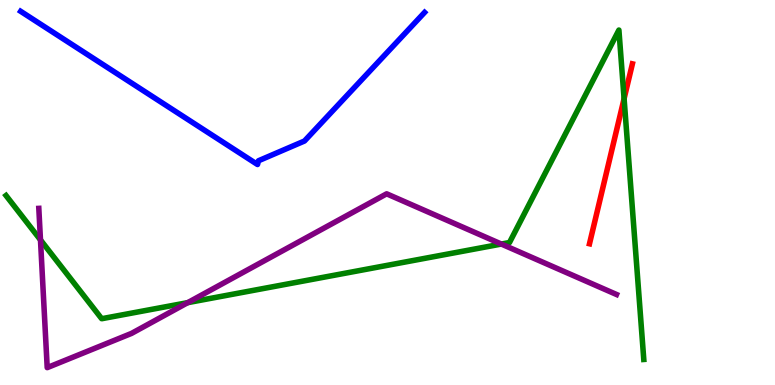[{'lines': ['blue', 'red'], 'intersections': []}, {'lines': ['green', 'red'], 'intersections': [{'x': 8.05, 'y': 7.44}]}, {'lines': ['purple', 'red'], 'intersections': []}, {'lines': ['blue', 'green'], 'intersections': []}, {'lines': ['blue', 'purple'], 'intersections': []}, {'lines': ['green', 'purple'], 'intersections': [{'x': 0.522, 'y': 3.77}, {'x': 2.42, 'y': 2.14}, {'x': 6.47, 'y': 3.66}]}]